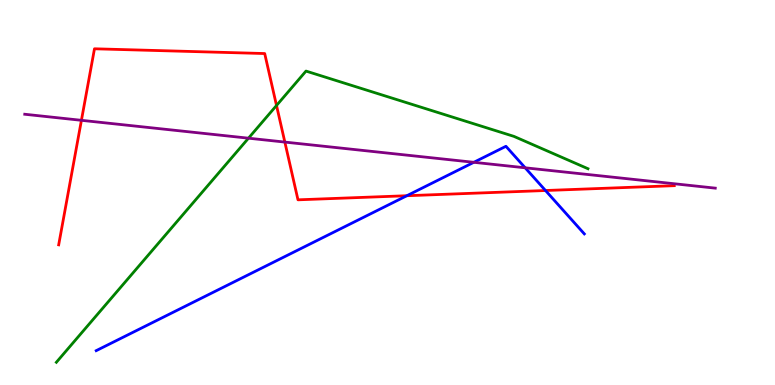[{'lines': ['blue', 'red'], 'intersections': [{'x': 5.25, 'y': 4.92}, {'x': 7.04, 'y': 5.05}]}, {'lines': ['green', 'red'], 'intersections': [{'x': 3.57, 'y': 7.26}]}, {'lines': ['purple', 'red'], 'intersections': [{'x': 1.05, 'y': 6.87}, {'x': 3.68, 'y': 6.31}]}, {'lines': ['blue', 'green'], 'intersections': []}, {'lines': ['blue', 'purple'], 'intersections': [{'x': 6.11, 'y': 5.78}, {'x': 6.78, 'y': 5.64}]}, {'lines': ['green', 'purple'], 'intersections': [{'x': 3.21, 'y': 6.41}]}]